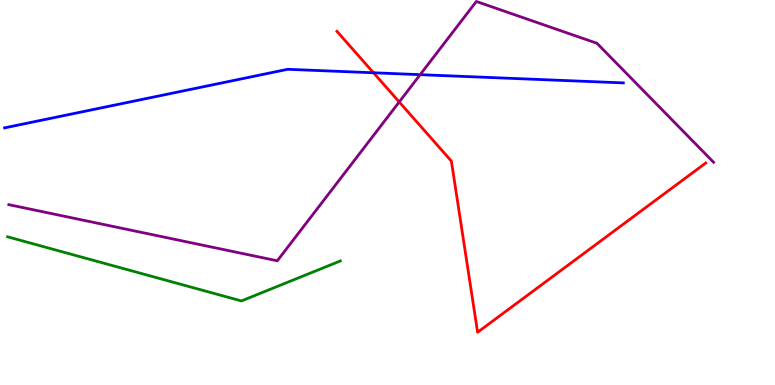[{'lines': ['blue', 'red'], 'intersections': [{'x': 4.82, 'y': 8.11}]}, {'lines': ['green', 'red'], 'intersections': []}, {'lines': ['purple', 'red'], 'intersections': [{'x': 5.15, 'y': 7.35}]}, {'lines': ['blue', 'green'], 'intersections': []}, {'lines': ['blue', 'purple'], 'intersections': [{'x': 5.42, 'y': 8.06}]}, {'lines': ['green', 'purple'], 'intersections': []}]